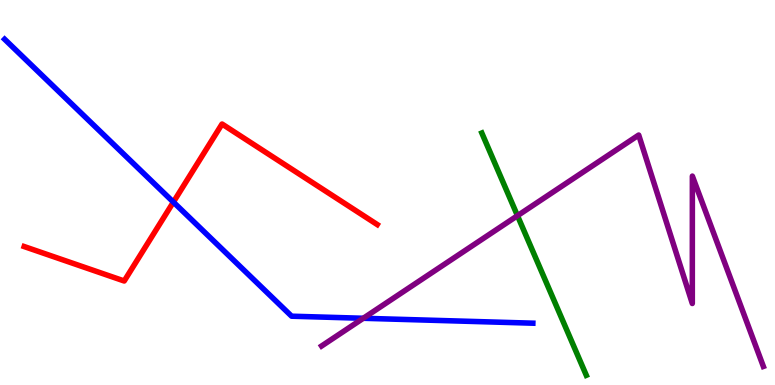[{'lines': ['blue', 'red'], 'intersections': [{'x': 2.24, 'y': 4.75}]}, {'lines': ['green', 'red'], 'intersections': []}, {'lines': ['purple', 'red'], 'intersections': []}, {'lines': ['blue', 'green'], 'intersections': []}, {'lines': ['blue', 'purple'], 'intersections': [{'x': 4.69, 'y': 1.73}]}, {'lines': ['green', 'purple'], 'intersections': [{'x': 6.68, 'y': 4.4}]}]